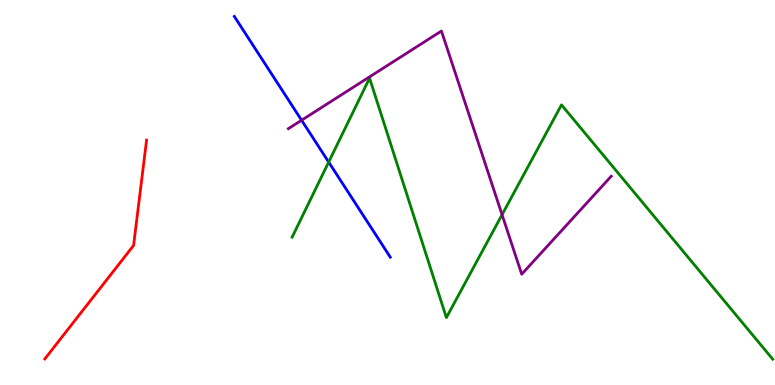[{'lines': ['blue', 'red'], 'intersections': []}, {'lines': ['green', 'red'], 'intersections': []}, {'lines': ['purple', 'red'], 'intersections': []}, {'lines': ['blue', 'green'], 'intersections': [{'x': 4.24, 'y': 5.79}]}, {'lines': ['blue', 'purple'], 'intersections': [{'x': 3.89, 'y': 6.88}]}, {'lines': ['green', 'purple'], 'intersections': [{'x': 6.48, 'y': 4.42}]}]